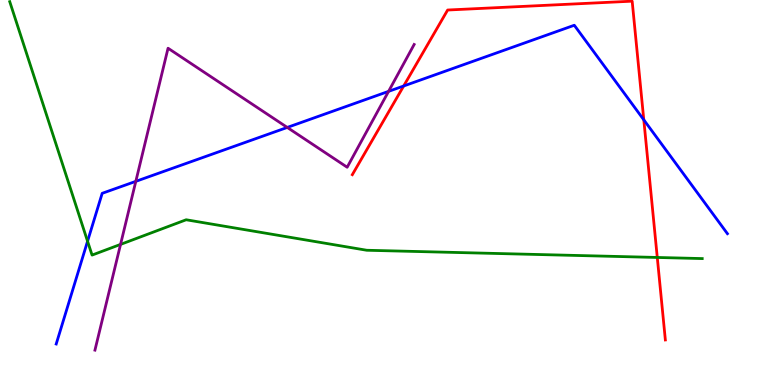[{'lines': ['blue', 'red'], 'intersections': [{'x': 5.21, 'y': 7.77}, {'x': 8.31, 'y': 6.89}]}, {'lines': ['green', 'red'], 'intersections': [{'x': 8.48, 'y': 3.31}]}, {'lines': ['purple', 'red'], 'intersections': []}, {'lines': ['blue', 'green'], 'intersections': [{'x': 1.13, 'y': 3.73}]}, {'lines': ['blue', 'purple'], 'intersections': [{'x': 1.75, 'y': 5.29}, {'x': 3.71, 'y': 6.69}, {'x': 5.01, 'y': 7.63}]}, {'lines': ['green', 'purple'], 'intersections': [{'x': 1.56, 'y': 3.65}]}]